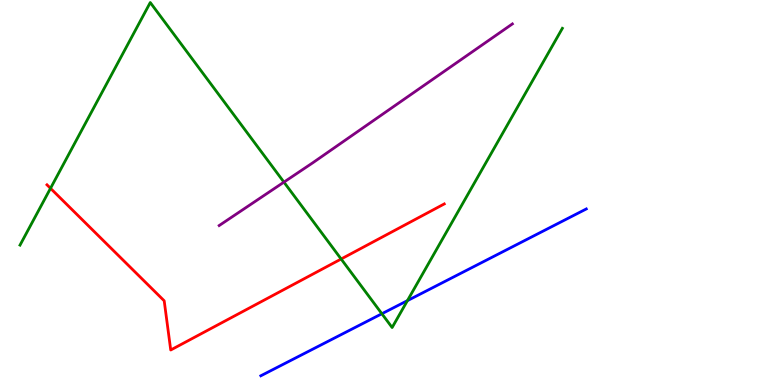[{'lines': ['blue', 'red'], 'intersections': []}, {'lines': ['green', 'red'], 'intersections': [{'x': 0.652, 'y': 5.11}, {'x': 4.4, 'y': 3.27}]}, {'lines': ['purple', 'red'], 'intersections': []}, {'lines': ['blue', 'green'], 'intersections': [{'x': 4.93, 'y': 1.85}, {'x': 5.26, 'y': 2.19}]}, {'lines': ['blue', 'purple'], 'intersections': []}, {'lines': ['green', 'purple'], 'intersections': [{'x': 3.66, 'y': 5.27}]}]